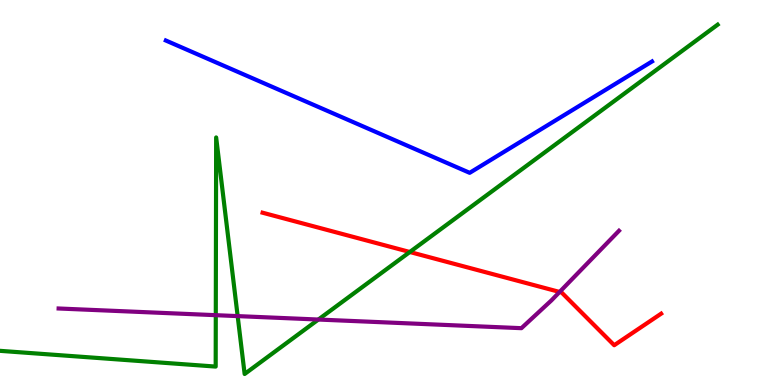[{'lines': ['blue', 'red'], 'intersections': []}, {'lines': ['green', 'red'], 'intersections': [{'x': 5.29, 'y': 3.45}]}, {'lines': ['purple', 'red'], 'intersections': [{'x': 7.22, 'y': 2.42}]}, {'lines': ['blue', 'green'], 'intersections': []}, {'lines': ['blue', 'purple'], 'intersections': []}, {'lines': ['green', 'purple'], 'intersections': [{'x': 2.78, 'y': 1.81}, {'x': 3.07, 'y': 1.79}, {'x': 4.11, 'y': 1.7}]}]